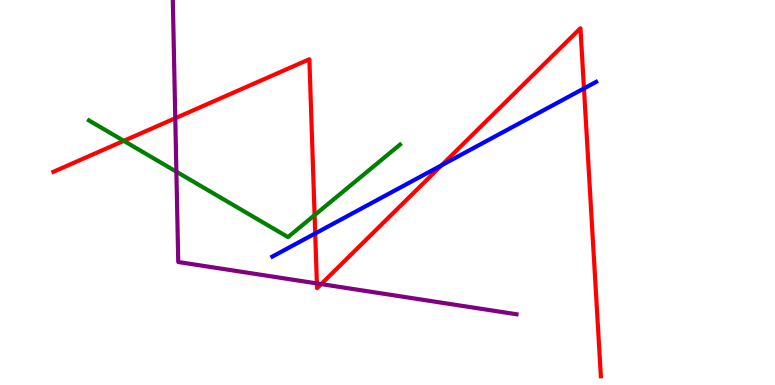[{'lines': ['blue', 'red'], 'intersections': [{'x': 4.07, 'y': 3.94}, {'x': 5.7, 'y': 5.71}, {'x': 7.54, 'y': 7.7}]}, {'lines': ['green', 'red'], 'intersections': [{'x': 1.6, 'y': 6.34}, {'x': 4.06, 'y': 4.41}]}, {'lines': ['purple', 'red'], 'intersections': [{'x': 2.26, 'y': 6.93}, {'x': 4.09, 'y': 2.64}, {'x': 4.14, 'y': 2.62}]}, {'lines': ['blue', 'green'], 'intersections': []}, {'lines': ['blue', 'purple'], 'intersections': []}, {'lines': ['green', 'purple'], 'intersections': [{'x': 2.28, 'y': 5.54}]}]